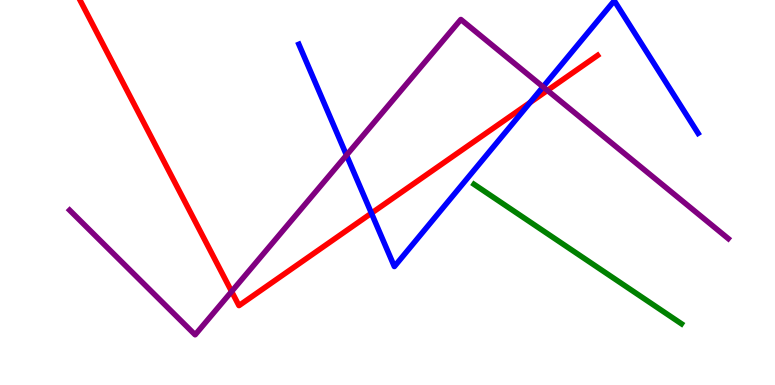[{'lines': ['blue', 'red'], 'intersections': [{'x': 4.79, 'y': 4.46}, {'x': 6.84, 'y': 7.34}]}, {'lines': ['green', 'red'], 'intersections': []}, {'lines': ['purple', 'red'], 'intersections': [{'x': 2.99, 'y': 2.43}, {'x': 7.06, 'y': 7.65}]}, {'lines': ['blue', 'green'], 'intersections': []}, {'lines': ['blue', 'purple'], 'intersections': [{'x': 4.47, 'y': 5.97}, {'x': 7.01, 'y': 7.74}]}, {'lines': ['green', 'purple'], 'intersections': []}]